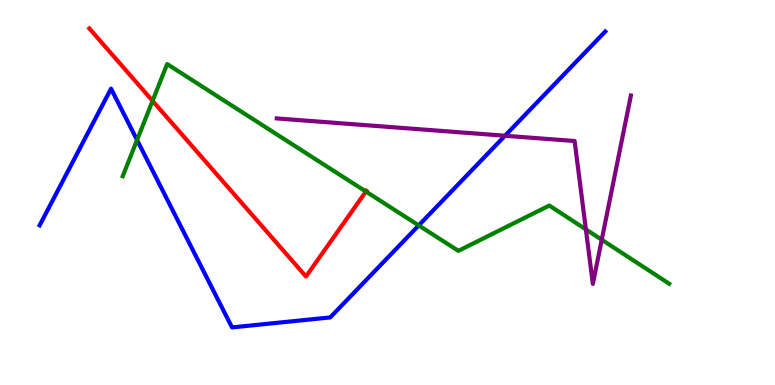[{'lines': ['blue', 'red'], 'intersections': []}, {'lines': ['green', 'red'], 'intersections': [{'x': 1.97, 'y': 7.38}, {'x': 4.72, 'y': 5.03}]}, {'lines': ['purple', 'red'], 'intersections': []}, {'lines': ['blue', 'green'], 'intersections': [{'x': 1.77, 'y': 6.36}, {'x': 5.4, 'y': 4.15}]}, {'lines': ['blue', 'purple'], 'intersections': [{'x': 6.52, 'y': 6.47}]}, {'lines': ['green', 'purple'], 'intersections': [{'x': 7.56, 'y': 4.04}, {'x': 7.76, 'y': 3.77}]}]